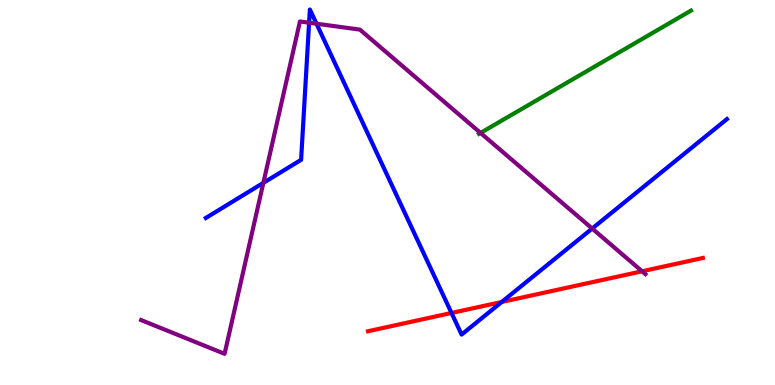[{'lines': ['blue', 'red'], 'intersections': [{'x': 5.83, 'y': 1.87}, {'x': 6.47, 'y': 2.16}]}, {'lines': ['green', 'red'], 'intersections': []}, {'lines': ['purple', 'red'], 'intersections': [{'x': 8.28, 'y': 2.95}]}, {'lines': ['blue', 'green'], 'intersections': []}, {'lines': ['blue', 'purple'], 'intersections': [{'x': 3.4, 'y': 5.25}, {'x': 3.99, 'y': 9.41}, {'x': 4.08, 'y': 9.38}, {'x': 7.64, 'y': 4.06}]}, {'lines': ['green', 'purple'], 'intersections': [{'x': 6.2, 'y': 6.55}]}]